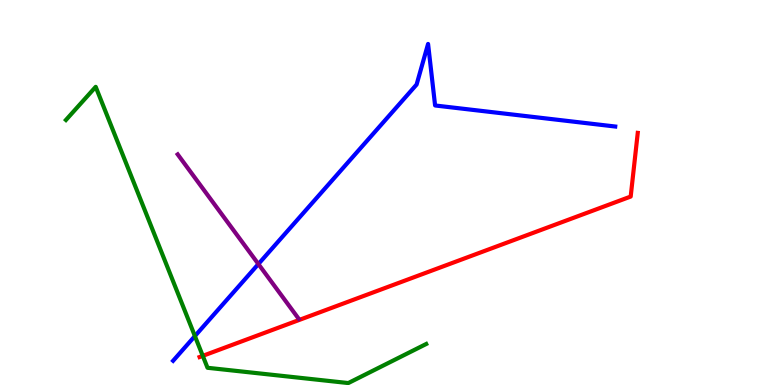[{'lines': ['blue', 'red'], 'intersections': []}, {'lines': ['green', 'red'], 'intersections': [{'x': 2.62, 'y': 0.757}]}, {'lines': ['purple', 'red'], 'intersections': []}, {'lines': ['blue', 'green'], 'intersections': [{'x': 2.51, 'y': 1.27}]}, {'lines': ['blue', 'purple'], 'intersections': [{'x': 3.33, 'y': 3.14}]}, {'lines': ['green', 'purple'], 'intersections': []}]